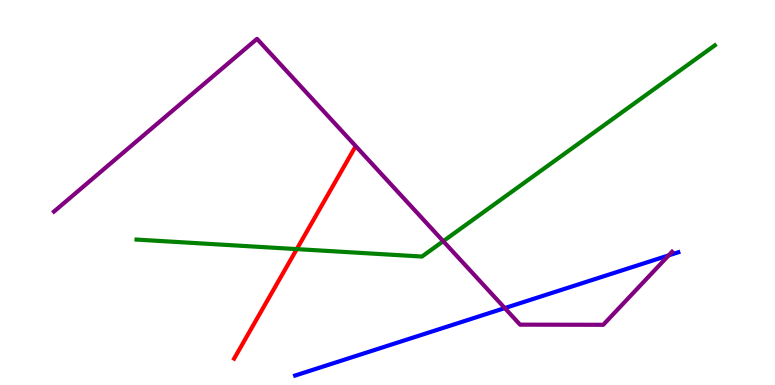[{'lines': ['blue', 'red'], 'intersections': []}, {'lines': ['green', 'red'], 'intersections': [{'x': 3.83, 'y': 3.53}]}, {'lines': ['purple', 'red'], 'intersections': []}, {'lines': ['blue', 'green'], 'intersections': []}, {'lines': ['blue', 'purple'], 'intersections': [{'x': 6.51, 'y': 2.0}, {'x': 8.63, 'y': 3.37}]}, {'lines': ['green', 'purple'], 'intersections': [{'x': 5.72, 'y': 3.74}]}]